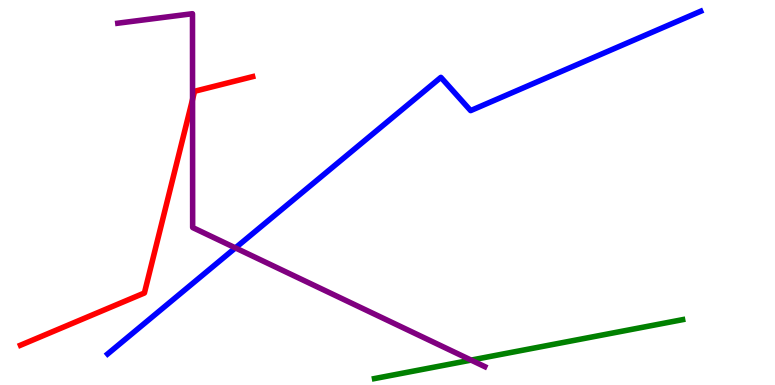[{'lines': ['blue', 'red'], 'intersections': []}, {'lines': ['green', 'red'], 'intersections': []}, {'lines': ['purple', 'red'], 'intersections': [{'x': 2.48, 'y': 7.42}]}, {'lines': ['blue', 'green'], 'intersections': []}, {'lines': ['blue', 'purple'], 'intersections': [{'x': 3.04, 'y': 3.56}]}, {'lines': ['green', 'purple'], 'intersections': [{'x': 6.08, 'y': 0.647}]}]